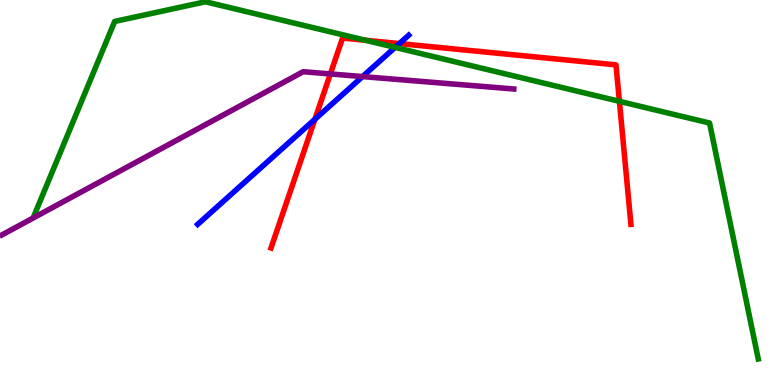[{'lines': ['blue', 'red'], 'intersections': [{'x': 4.06, 'y': 6.9}, {'x': 5.15, 'y': 8.87}]}, {'lines': ['green', 'red'], 'intersections': [{'x': 4.72, 'y': 8.95}, {'x': 7.99, 'y': 7.37}]}, {'lines': ['purple', 'red'], 'intersections': [{'x': 4.26, 'y': 8.08}]}, {'lines': ['blue', 'green'], 'intersections': [{'x': 5.1, 'y': 8.77}]}, {'lines': ['blue', 'purple'], 'intersections': [{'x': 4.68, 'y': 8.01}]}, {'lines': ['green', 'purple'], 'intersections': []}]